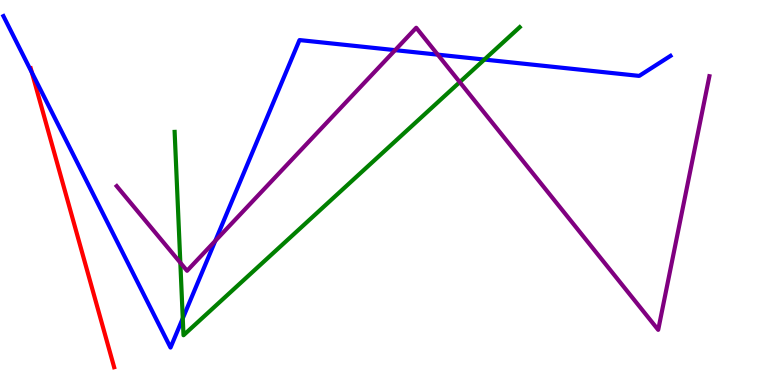[{'lines': ['blue', 'red'], 'intersections': [{'x': 0.412, 'y': 8.11}]}, {'lines': ['green', 'red'], 'intersections': []}, {'lines': ['purple', 'red'], 'intersections': []}, {'lines': ['blue', 'green'], 'intersections': [{'x': 2.36, 'y': 1.73}, {'x': 6.25, 'y': 8.45}]}, {'lines': ['blue', 'purple'], 'intersections': [{'x': 2.78, 'y': 3.74}, {'x': 5.1, 'y': 8.7}, {'x': 5.65, 'y': 8.58}]}, {'lines': ['green', 'purple'], 'intersections': [{'x': 2.33, 'y': 3.18}, {'x': 5.93, 'y': 7.87}]}]